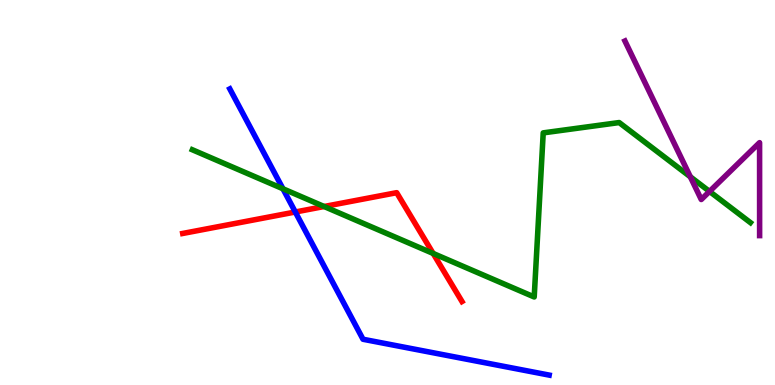[{'lines': ['blue', 'red'], 'intersections': [{'x': 3.81, 'y': 4.49}]}, {'lines': ['green', 'red'], 'intersections': [{'x': 4.18, 'y': 4.64}, {'x': 5.59, 'y': 3.42}]}, {'lines': ['purple', 'red'], 'intersections': []}, {'lines': ['blue', 'green'], 'intersections': [{'x': 3.65, 'y': 5.1}]}, {'lines': ['blue', 'purple'], 'intersections': []}, {'lines': ['green', 'purple'], 'intersections': [{'x': 8.91, 'y': 5.41}, {'x': 9.16, 'y': 5.03}]}]